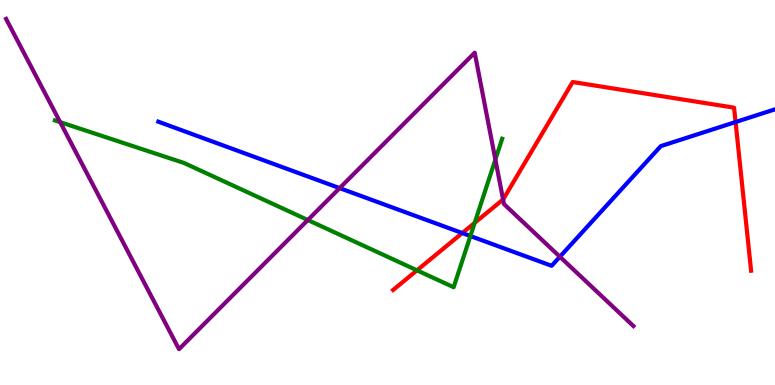[{'lines': ['blue', 'red'], 'intersections': [{'x': 5.96, 'y': 3.95}, {'x': 9.49, 'y': 6.83}]}, {'lines': ['green', 'red'], 'intersections': [{'x': 5.38, 'y': 2.98}, {'x': 6.13, 'y': 4.21}]}, {'lines': ['purple', 'red'], 'intersections': [{'x': 6.49, 'y': 4.82}]}, {'lines': ['blue', 'green'], 'intersections': [{'x': 6.07, 'y': 3.87}]}, {'lines': ['blue', 'purple'], 'intersections': [{'x': 4.38, 'y': 5.11}, {'x': 7.22, 'y': 3.33}]}, {'lines': ['green', 'purple'], 'intersections': [{'x': 0.776, 'y': 6.83}, {'x': 3.97, 'y': 4.29}, {'x': 6.39, 'y': 5.85}]}]